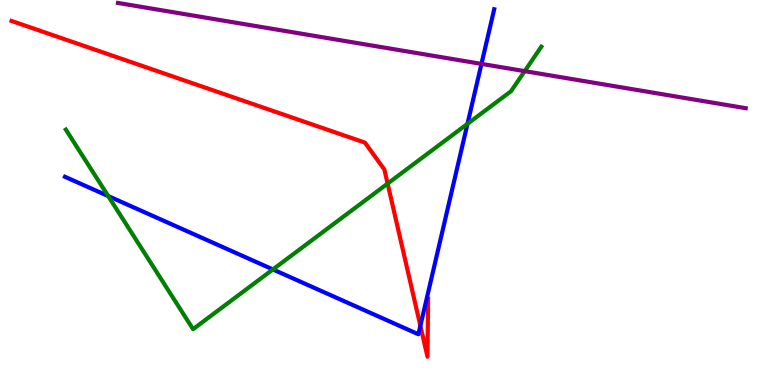[{'lines': ['blue', 'red'], 'intersections': [{'x': 5.42, 'y': 1.54}]}, {'lines': ['green', 'red'], 'intersections': [{'x': 5.0, 'y': 5.23}]}, {'lines': ['purple', 'red'], 'intersections': []}, {'lines': ['blue', 'green'], 'intersections': [{'x': 1.4, 'y': 4.91}, {'x': 3.52, 'y': 3.0}, {'x': 6.03, 'y': 6.78}]}, {'lines': ['blue', 'purple'], 'intersections': [{'x': 6.21, 'y': 8.34}]}, {'lines': ['green', 'purple'], 'intersections': [{'x': 6.77, 'y': 8.15}]}]